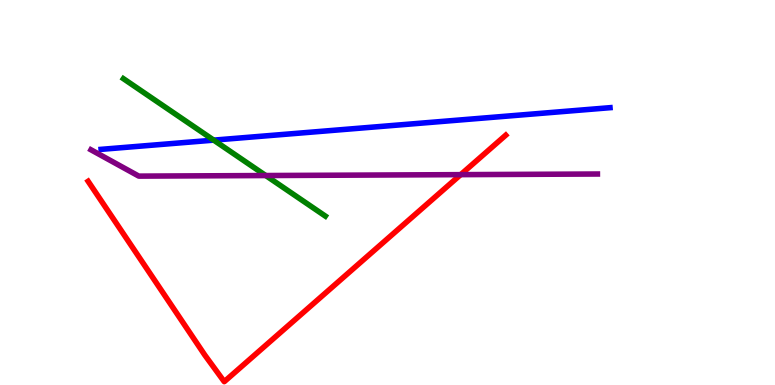[{'lines': ['blue', 'red'], 'intersections': []}, {'lines': ['green', 'red'], 'intersections': []}, {'lines': ['purple', 'red'], 'intersections': [{'x': 5.94, 'y': 5.46}]}, {'lines': ['blue', 'green'], 'intersections': [{'x': 2.76, 'y': 6.36}]}, {'lines': ['blue', 'purple'], 'intersections': []}, {'lines': ['green', 'purple'], 'intersections': [{'x': 3.43, 'y': 5.44}]}]